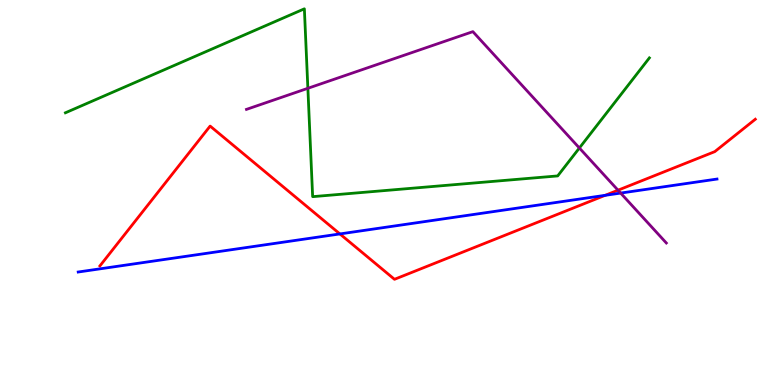[{'lines': ['blue', 'red'], 'intersections': [{'x': 4.39, 'y': 3.92}, {'x': 7.81, 'y': 4.93}]}, {'lines': ['green', 'red'], 'intersections': []}, {'lines': ['purple', 'red'], 'intersections': [{'x': 7.97, 'y': 5.06}]}, {'lines': ['blue', 'green'], 'intersections': []}, {'lines': ['blue', 'purple'], 'intersections': [{'x': 8.01, 'y': 4.99}]}, {'lines': ['green', 'purple'], 'intersections': [{'x': 3.97, 'y': 7.71}, {'x': 7.48, 'y': 6.16}]}]